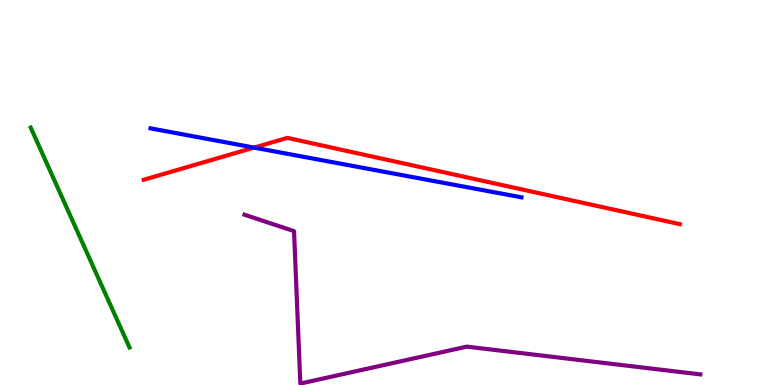[{'lines': ['blue', 'red'], 'intersections': [{'x': 3.28, 'y': 6.17}]}, {'lines': ['green', 'red'], 'intersections': []}, {'lines': ['purple', 'red'], 'intersections': []}, {'lines': ['blue', 'green'], 'intersections': []}, {'lines': ['blue', 'purple'], 'intersections': []}, {'lines': ['green', 'purple'], 'intersections': []}]